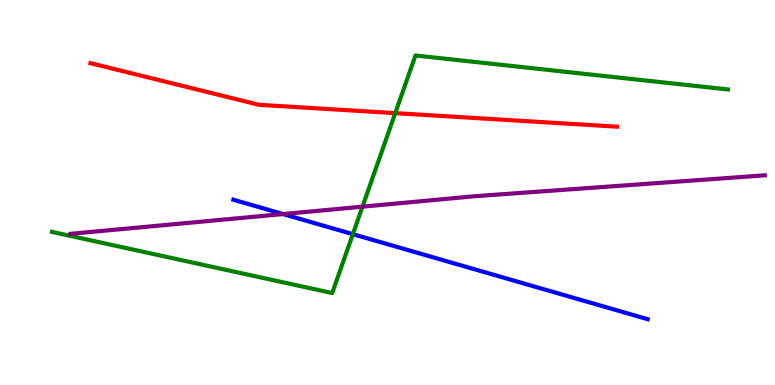[{'lines': ['blue', 'red'], 'intersections': []}, {'lines': ['green', 'red'], 'intersections': [{'x': 5.1, 'y': 7.06}]}, {'lines': ['purple', 'red'], 'intersections': []}, {'lines': ['blue', 'green'], 'intersections': [{'x': 4.55, 'y': 3.92}]}, {'lines': ['blue', 'purple'], 'intersections': [{'x': 3.65, 'y': 4.44}]}, {'lines': ['green', 'purple'], 'intersections': [{'x': 4.68, 'y': 4.63}]}]